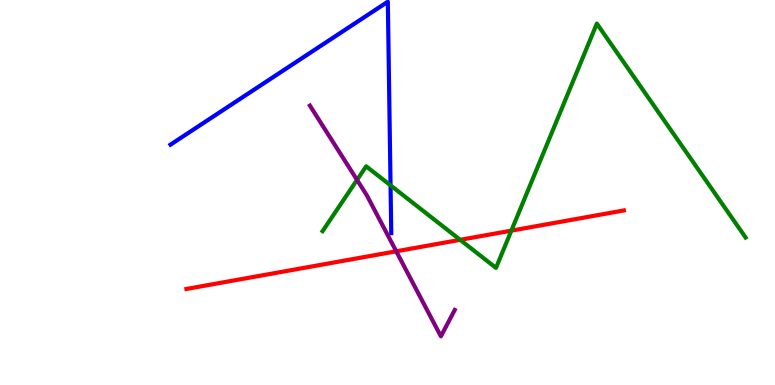[{'lines': ['blue', 'red'], 'intersections': []}, {'lines': ['green', 'red'], 'intersections': [{'x': 5.94, 'y': 3.77}, {'x': 6.6, 'y': 4.01}]}, {'lines': ['purple', 'red'], 'intersections': [{'x': 5.11, 'y': 3.47}]}, {'lines': ['blue', 'green'], 'intersections': [{'x': 5.04, 'y': 5.19}]}, {'lines': ['blue', 'purple'], 'intersections': []}, {'lines': ['green', 'purple'], 'intersections': [{'x': 4.61, 'y': 5.33}]}]